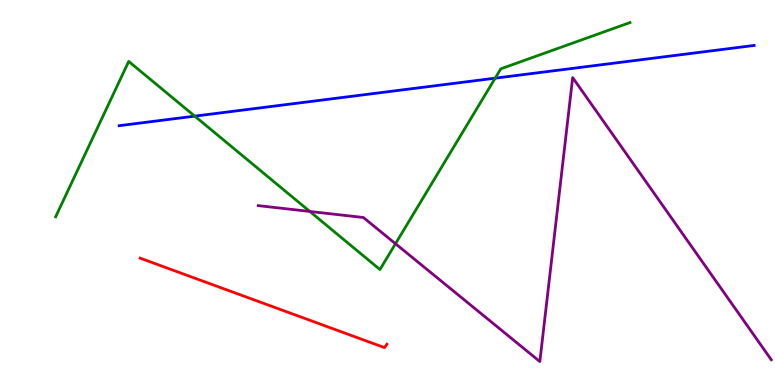[{'lines': ['blue', 'red'], 'intersections': []}, {'lines': ['green', 'red'], 'intersections': []}, {'lines': ['purple', 'red'], 'intersections': []}, {'lines': ['blue', 'green'], 'intersections': [{'x': 2.51, 'y': 6.98}, {'x': 6.39, 'y': 7.97}]}, {'lines': ['blue', 'purple'], 'intersections': []}, {'lines': ['green', 'purple'], 'intersections': [{'x': 4.0, 'y': 4.51}, {'x': 5.1, 'y': 3.67}]}]